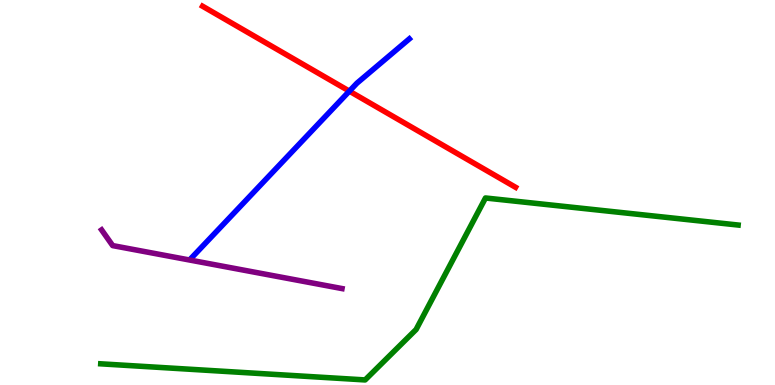[{'lines': ['blue', 'red'], 'intersections': [{'x': 4.51, 'y': 7.63}]}, {'lines': ['green', 'red'], 'intersections': []}, {'lines': ['purple', 'red'], 'intersections': []}, {'lines': ['blue', 'green'], 'intersections': []}, {'lines': ['blue', 'purple'], 'intersections': []}, {'lines': ['green', 'purple'], 'intersections': []}]